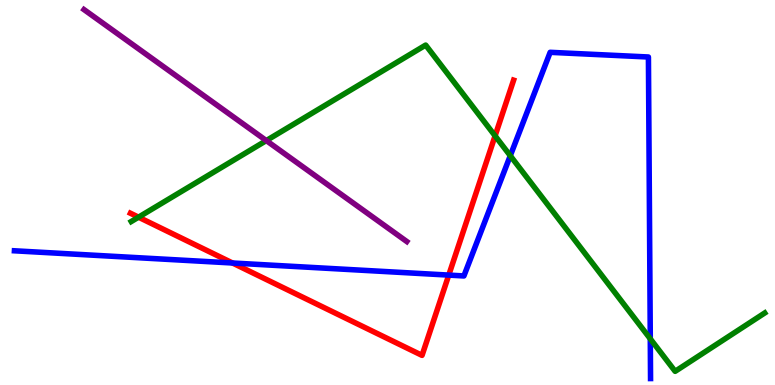[{'lines': ['blue', 'red'], 'intersections': [{'x': 3.0, 'y': 3.17}, {'x': 5.79, 'y': 2.85}]}, {'lines': ['green', 'red'], 'intersections': [{'x': 1.79, 'y': 4.36}, {'x': 6.39, 'y': 6.47}]}, {'lines': ['purple', 'red'], 'intersections': []}, {'lines': ['blue', 'green'], 'intersections': [{'x': 6.58, 'y': 5.96}, {'x': 8.39, 'y': 1.2}]}, {'lines': ['blue', 'purple'], 'intersections': []}, {'lines': ['green', 'purple'], 'intersections': [{'x': 3.44, 'y': 6.35}]}]